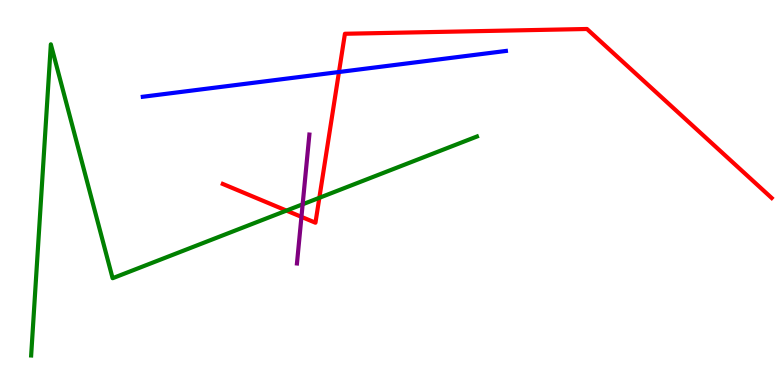[{'lines': ['blue', 'red'], 'intersections': [{'x': 4.37, 'y': 8.13}]}, {'lines': ['green', 'red'], 'intersections': [{'x': 3.7, 'y': 4.53}, {'x': 4.12, 'y': 4.86}]}, {'lines': ['purple', 'red'], 'intersections': [{'x': 3.89, 'y': 4.37}]}, {'lines': ['blue', 'green'], 'intersections': []}, {'lines': ['blue', 'purple'], 'intersections': []}, {'lines': ['green', 'purple'], 'intersections': [{'x': 3.91, 'y': 4.69}]}]